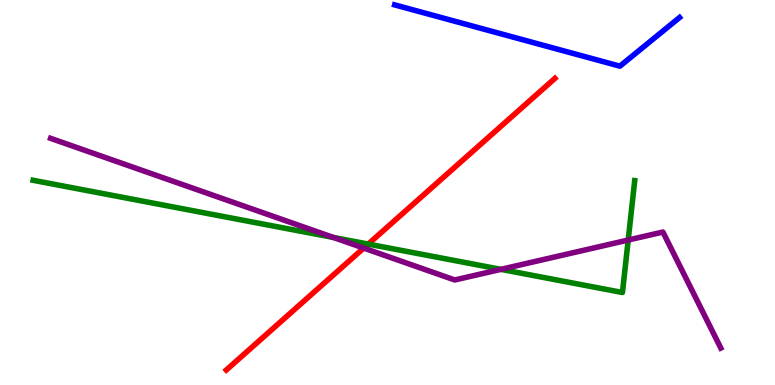[{'lines': ['blue', 'red'], 'intersections': []}, {'lines': ['green', 'red'], 'intersections': [{'x': 4.75, 'y': 3.66}]}, {'lines': ['purple', 'red'], 'intersections': [{'x': 4.69, 'y': 3.56}]}, {'lines': ['blue', 'green'], 'intersections': []}, {'lines': ['blue', 'purple'], 'intersections': []}, {'lines': ['green', 'purple'], 'intersections': [{'x': 4.3, 'y': 3.83}, {'x': 6.46, 'y': 3.0}, {'x': 8.11, 'y': 3.77}]}]